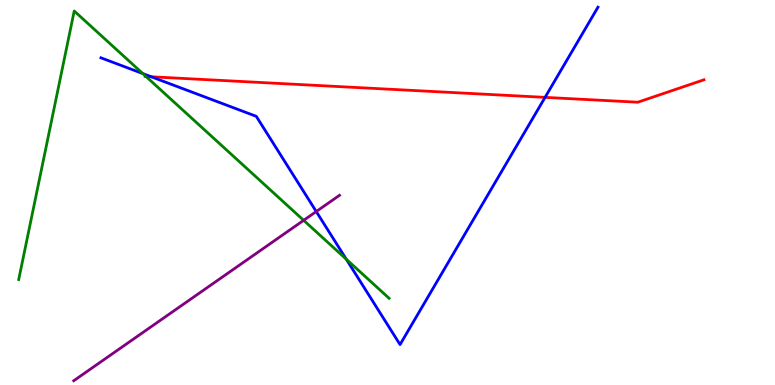[{'lines': ['blue', 'red'], 'intersections': [{'x': 1.95, 'y': 8.01}, {'x': 7.03, 'y': 7.47}]}, {'lines': ['green', 'red'], 'intersections': [{'x': 1.88, 'y': 8.01}]}, {'lines': ['purple', 'red'], 'intersections': []}, {'lines': ['blue', 'green'], 'intersections': [{'x': 1.84, 'y': 8.09}, {'x': 4.47, 'y': 3.27}]}, {'lines': ['blue', 'purple'], 'intersections': [{'x': 4.08, 'y': 4.51}]}, {'lines': ['green', 'purple'], 'intersections': [{'x': 3.92, 'y': 4.28}]}]